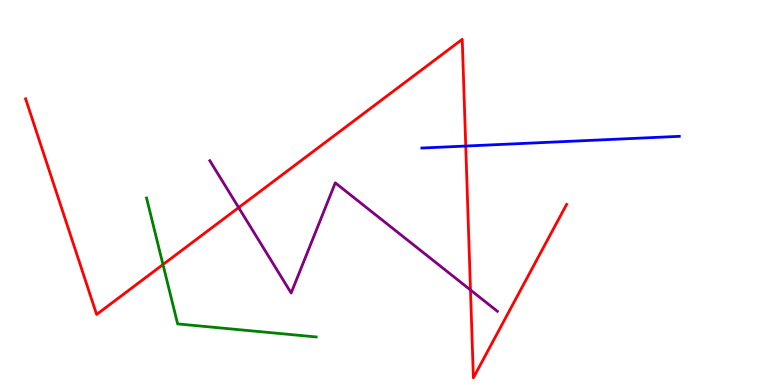[{'lines': ['blue', 'red'], 'intersections': [{'x': 6.01, 'y': 6.21}]}, {'lines': ['green', 'red'], 'intersections': [{'x': 2.1, 'y': 3.13}]}, {'lines': ['purple', 'red'], 'intersections': [{'x': 3.08, 'y': 4.61}, {'x': 6.07, 'y': 2.47}]}, {'lines': ['blue', 'green'], 'intersections': []}, {'lines': ['blue', 'purple'], 'intersections': []}, {'lines': ['green', 'purple'], 'intersections': []}]